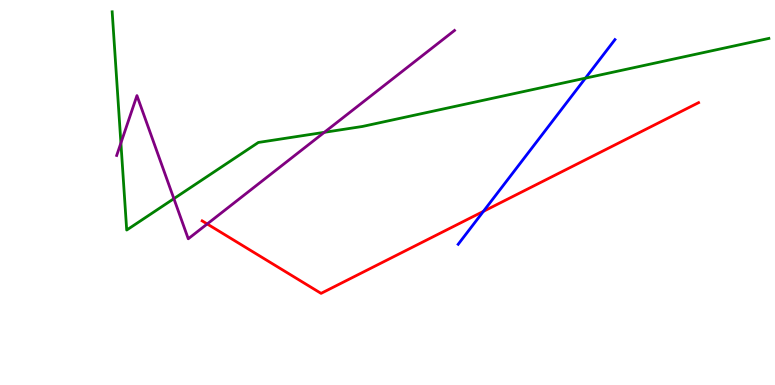[{'lines': ['blue', 'red'], 'intersections': [{'x': 6.24, 'y': 4.51}]}, {'lines': ['green', 'red'], 'intersections': []}, {'lines': ['purple', 'red'], 'intersections': [{'x': 2.67, 'y': 4.18}]}, {'lines': ['blue', 'green'], 'intersections': [{'x': 7.55, 'y': 7.97}]}, {'lines': ['blue', 'purple'], 'intersections': []}, {'lines': ['green', 'purple'], 'intersections': [{'x': 1.56, 'y': 6.29}, {'x': 2.24, 'y': 4.84}, {'x': 4.18, 'y': 6.56}]}]